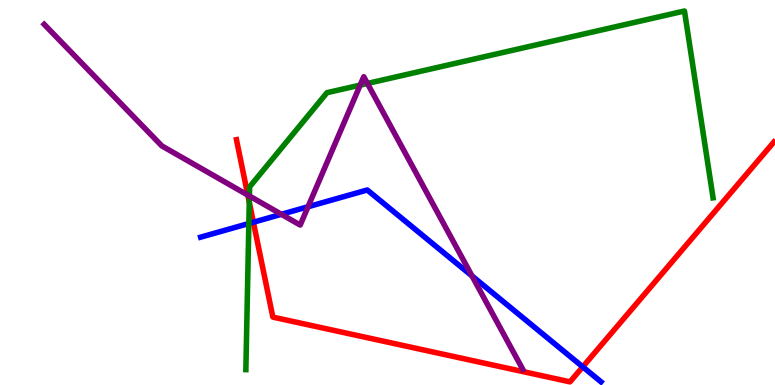[{'lines': ['blue', 'red'], 'intersections': [{'x': 3.27, 'y': 4.23}, {'x': 7.52, 'y': 0.472}]}, {'lines': ['green', 'red'], 'intersections': [{'x': 3.22, 'y': 4.75}]}, {'lines': ['purple', 'red'], 'intersections': [{'x': 3.2, 'y': 4.93}]}, {'lines': ['blue', 'green'], 'intersections': [{'x': 3.21, 'y': 4.19}]}, {'lines': ['blue', 'purple'], 'intersections': [{'x': 3.63, 'y': 4.43}, {'x': 3.97, 'y': 4.63}, {'x': 6.09, 'y': 2.83}]}, {'lines': ['green', 'purple'], 'intersections': [{'x': 3.22, 'y': 4.91}, {'x': 4.65, 'y': 7.79}, {'x': 4.74, 'y': 7.83}]}]